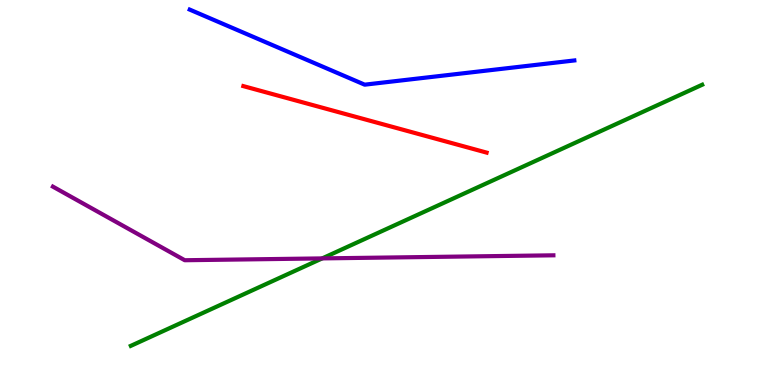[{'lines': ['blue', 'red'], 'intersections': []}, {'lines': ['green', 'red'], 'intersections': []}, {'lines': ['purple', 'red'], 'intersections': []}, {'lines': ['blue', 'green'], 'intersections': []}, {'lines': ['blue', 'purple'], 'intersections': []}, {'lines': ['green', 'purple'], 'intersections': [{'x': 4.16, 'y': 3.29}]}]